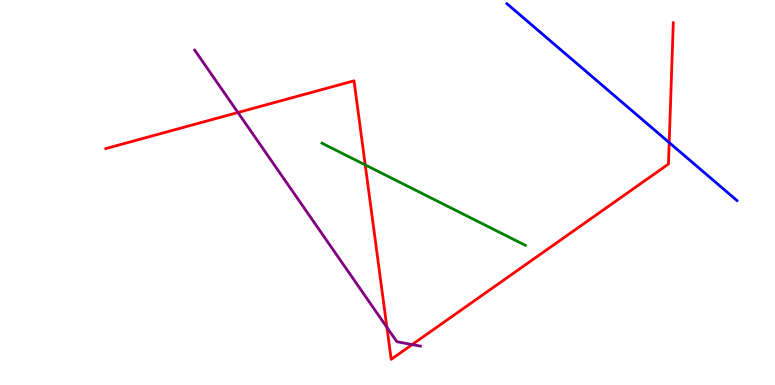[{'lines': ['blue', 'red'], 'intersections': [{'x': 8.63, 'y': 6.3}]}, {'lines': ['green', 'red'], 'intersections': [{'x': 4.71, 'y': 5.72}]}, {'lines': ['purple', 'red'], 'intersections': [{'x': 3.07, 'y': 7.08}, {'x': 4.99, 'y': 1.5}, {'x': 5.32, 'y': 1.05}]}, {'lines': ['blue', 'green'], 'intersections': []}, {'lines': ['blue', 'purple'], 'intersections': []}, {'lines': ['green', 'purple'], 'intersections': []}]